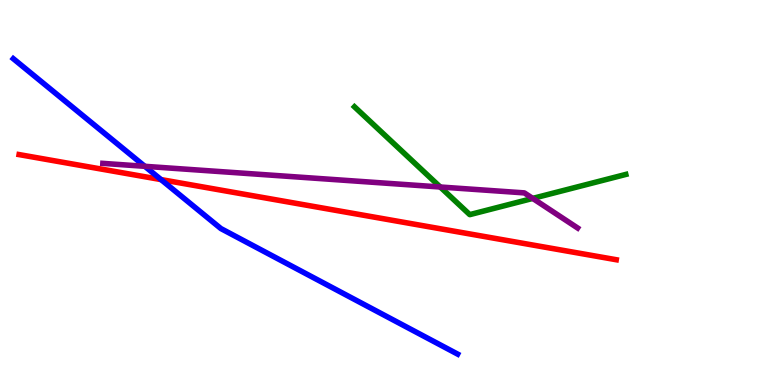[{'lines': ['blue', 'red'], 'intersections': [{'x': 2.08, 'y': 5.34}]}, {'lines': ['green', 'red'], 'intersections': []}, {'lines': ['purple', 'red'], 'intersections': []}, {'lines': ['blue', 'green'], 'intersections': []}, {'lines': ['blue', 'purple'], 'intersections': [{'x': 1.87, 'y': 5.68}]}, {'lines': ['green', 'purple'], 'intersections': [{'x': 5.68, 'y': 5.14}, {'x': 6.87, 'y': 4.85}]}]